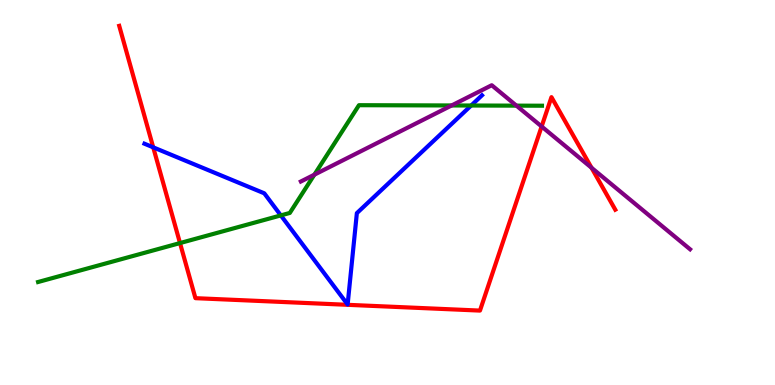[{'lines': ['blue', 'red'], 'intersections': [{'x': 1.98, 'y': 6.17}]}, {'lines': ['green', 'red'], 'intersections': [{'x': 2.32, 'y': 3.69}]}, {'lines': ['purple', 'red'], 'intersections': [{'x': 6.99, 'y': 6.71}, {'x': 7.63, 'y': 5.64}]}, {'lines': ['blue', 'green'], 'intersections': [{'x': 3.62, 'y': 4.41}, {'x': 6.08, 'y': 7.26}]}, {'lines': ['blue', 'purple'], 'intersections': []}, {'lines': ['green', 'purple'], 'intersections': [{'x': 4.06, 'y': 5.46}, {'x': 5.83, 'y': 7.26}, {'x': 6.66, 'y': 7.26}]}]